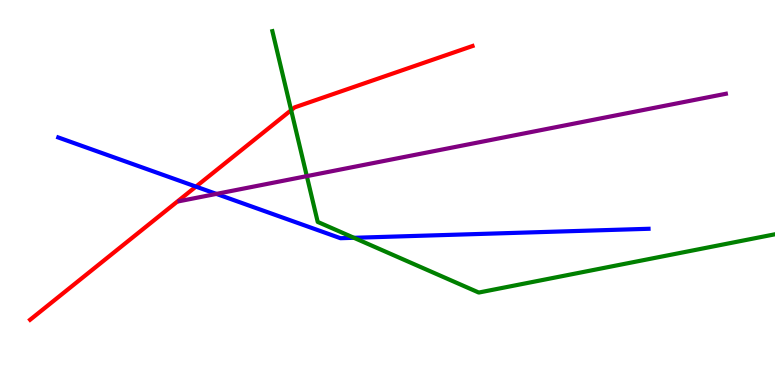[{'lines': ['blue', 'red'], 'intersections': [{'x': 2.53, 'y': 5.15}]}, {'lines': ['green', 'red'], 'intersections': [{'x': 3.76, 'y': 7.14}]}, {'lines': ['purple', 'red'], 'intersections': []}, {'lines': ['blue', 'green'], 'intersections': [{'x': 4.57, 'y': 3.82}]}, {'lines': ['blue', 'purple'], 'intersections': [{'x': 2.79, 'y': 4.96}]}, {'lines': ['green', 'purple'], 'intersections': [{'x': 3.96, 'y': 5.43}]}]